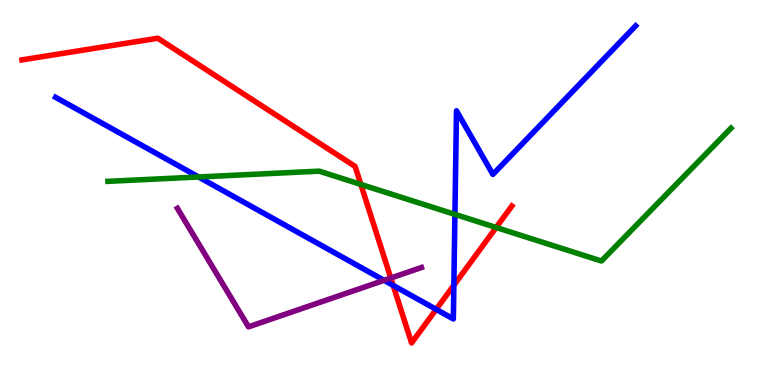[{'lines': ['blue', 'red'], 'intersections': [{'x': 5.07, 'y': 2.59}, {'x': 5.63, 'y': 1.96}, {'x': 5.86, 'y': 2.59}]}, {'lines': ['green', 'red'], 'intersections': [{'x': 4.66, 'y': 5.21}, {'x': 6.4, 'y': 4.09}]}, {'lines': ['purple', 'red'], 'intersections': [{'x': 5.04, 'y': 2.78}]}, {'lines': ['blue', 'green'], 'intersections': [{'x': 2.56, 'y': 5.4}, {'x': 5.87, 'y': 4.43}]}, {'lines': ['blue', 'purple'], 'intersections': [{'x': 4.96, 'y': 2.72}]}, {'lines': ['green', 'purple'], 'intersections': []}]